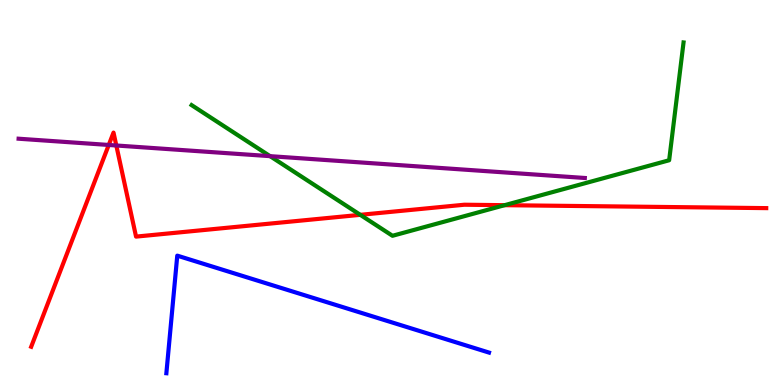[{'lines': ['blue', 'red'], 'intersections': []}, {'lines': ['green', 'red'], 'intersections': [{'x': 4.65, 'y': 4.42}, {'x': 6.51, 'y': 4.67}]}, {'lines': ['purple', 'red'], 'intersections': [{'x': 1.4, 'y': 6.23}, {'x': 1.5, 'y': 6.22}]}, {'lines': ['blue', 'green'], 'intersections': []}, {'lines': ['blue', 'purple'], 'intersections': []}, {'lines': ['green', 'purple'], 'intersections': [{'x': 3.48, 'y': 5.94}]}]